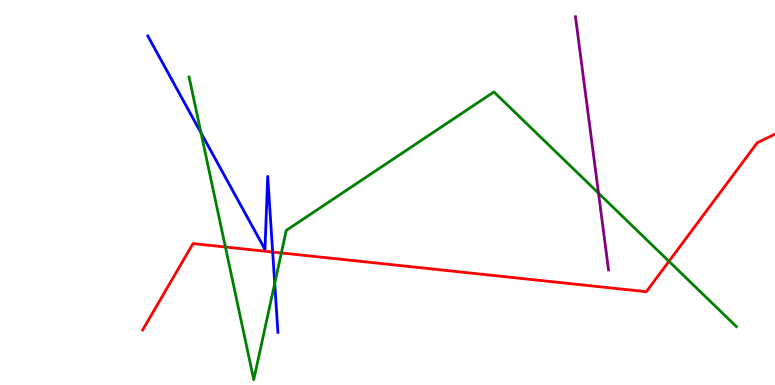[{'lines': ['blue', 'red'], 'intersections': [{'x': 3.52, 'y': 3.45}]}, {'lines': ['green', 'red'], 'intersections': [{'x': 2.91, 'y': 3.58}, {'x': 3.63, 'y': 3.43}, {'x': 8.63, 'y': 3.21}]}, {'lines': ['purple', 'red'], 'intersections': []}, {'lines': ['blue', 'green'], 'intersections': [{'x': 2.59, 'y': 6.55}, {'x': 3.54, 'y': 2.64}]}, {'lines': ['blue', 'purple'], 'intersections': []}, {'lines': ['green', 'purple'], 'intersections': [{'x': 7.72, 'y': 4.98}]}]